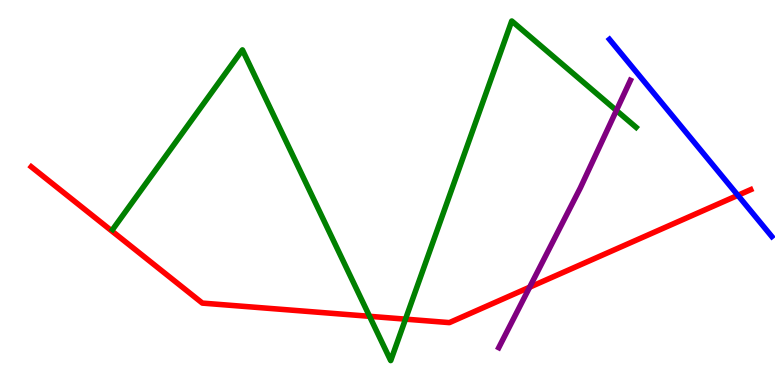[{'lines': ['blue', 'red'], 'intersections': [{'x': 9.52, 'y': 4.93}]}, {'lines': ['green', 'red'], 'intersections': [{'x': 4.77, 'y': 1.78}, {'x': 5.23, 'y': 1.71}]}, {'lines': ['purple', 'red'], 'intersections': [{'x': 6.83, 'y': 2.54}]}, {'lines': ['blue', 'green'], 'intersections': []}, {'lines': ['blue', 'purple'], 'intersections': []}, {'lines': ['green', 'purple'], 'intersections': [{'x': 7.95, 'y': 7.13}]}]